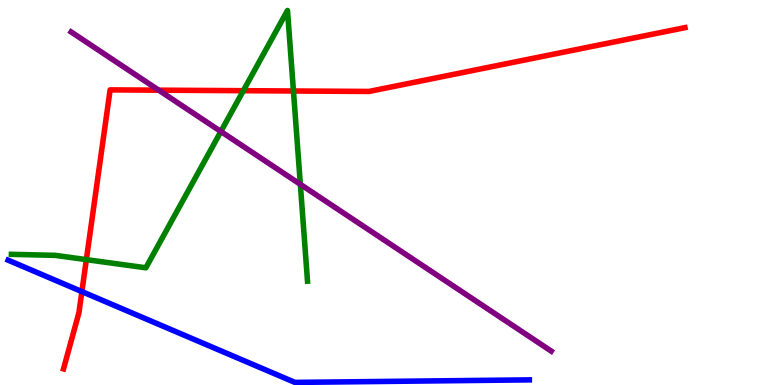[{'lines': ['blue', 'red'], 'intersections': [{'x': 1.06, 'y': 2.43}]}, {'lines': ['green', 'red'], 'intersections': [{'x': 1.11, 'y': 3.26}, {'x': 3.14, 'y': 7.64}, {'x': 3.79, 'y': 7.64}]}, {'lines': ['purple', 'red'], 'intersections': [{'x': 2.05, 'y': 7.66}]}, {'lines': ['blue', 'green'], 'intersections': []}, {'lines': ['blue', 'purple'], 'intersections': []}, {'lines': ['green', 'purple'], 'intersections': [{'x': 2.85, 'y': 6.58}, {'x': 3.88, 'y': 5.21}]}]